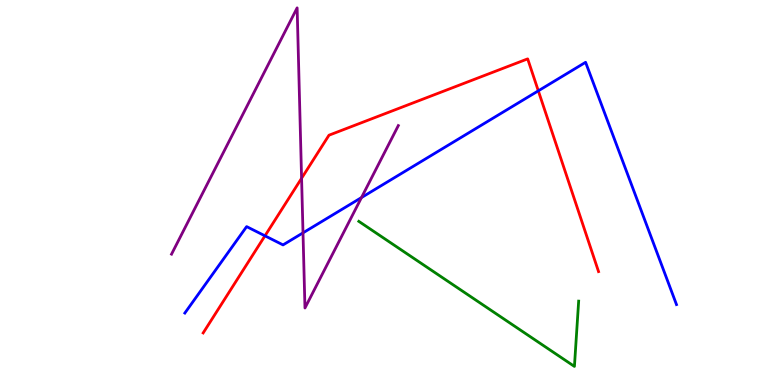[{'lines': ['blue', 'red'], 'intersections': [{'x': 3.42, 'y': 3.87}, {'x': 6.95, 'y': 7.64}]}, {'lines': ['green', 'red'], 'intersections': []}, {'lines': ['purple', 'red'], 'intersections': [{'x': 3.89, 'y': 5.37}]}, {'lines': ['blue', 'green'], 'intersections': []}, {'lines': ['blue', 'purple'], 'intersections': [{'x': 3.91, 'y': 3.95}, {'x': 4.66, 'y': 4.87}]}, {'lines': ['green', 'purple'], 'intersections': []}]